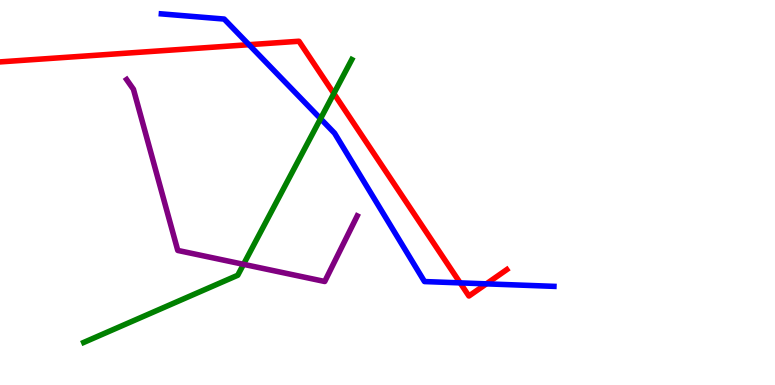[{'lines': ['blue', 'red'], 'intersections': [{'x': 3.21, 'y': 8.84}, {'x': 5.94, 'y': 2.65}, {'x': 6.28, 'y': 2.63}]}, {'lines': ['green', 'red'], 'intersections': [{'x': 4.31, 'y': 7.57}]}, {'lines': ['purple', 'red'], 'intersections': []}, {'lines': ['blue', 'green'], 'intersections': [{'x': 4.14, 'y': 6.92}]}, {'lines': ['blue', 'purple'], 'intersections': []}, {'lines': ['green', 'purple'], 'intersections': [{'x': 3.14, 'y': 3.13}]}]